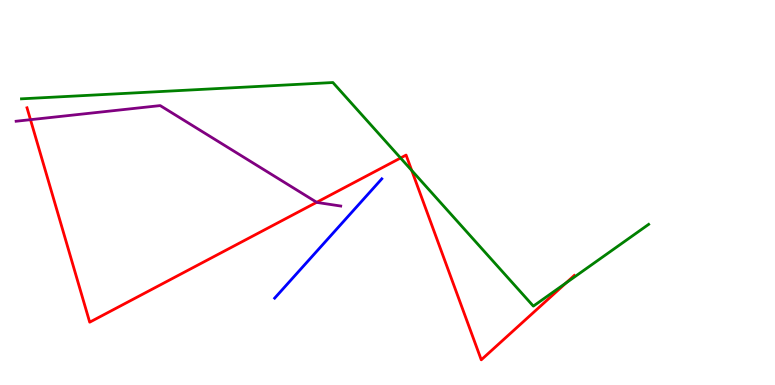[{'lines': ['blue', 'red'], 'intersections': []}, {'lines': ['green', 'red'], 'intersections': [{'x': 5.17, 'y': 5.9}, {'x': 5.31, 'y': 5.57}, {'x': 7.3, 'y': 2.65}]}, {'lines': ['purple', 'red'], 'intersections': [{'x': 0.393, 'y': 6.89}, {'x': 4.09, 'y': 4.75}]}, {'lines': ['blue', 'green'], 'intersections': []}, {'lines': ['blue', 'purple'], 'intersections': []}, {'lines': ['green', 'purple'], 'intersections': []}]